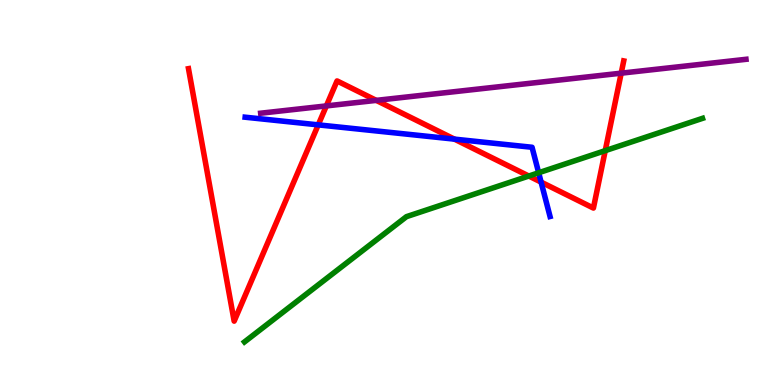[{'lines': ['blue', 'red'], 'intersections': [{'x': 4.11, 'y': 6.76}, {'x': 5.86, 'y': 6.39}, {'x': 6.98, 'y': 5.27}]}, {'lines': ['green', 'red'], 'intersections': [{'x': 6.82, 'y': 5.43}, {'x': 7.81, 'y': 6.09}]}, {'lines': ['purple', 'red'], 'intersections': [{'x': 4.21, 'y': 7.25}, {'x': 4.86, 'y': 7.39}, {'x': 8.02, 'y': 8.1}]}, {'lines': ['blue', 'green'], 'intersections': [{'x': 6.95, 'y': 5.51}]}, {'lines': ['blue', 'purple'], 'intersections': []}, {'lines': ['green', 'purple'], 'intersections': []}]